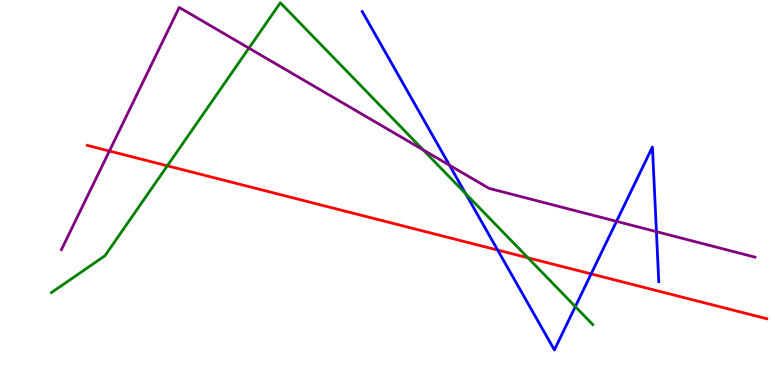[{'lines': ['blue', 'red'], 'intersections': [{'x': 6.42, 'y': 3.5}, {'x': 7.63, 'y': 2.89}]}, {'lines': ['green', 'red'], 'intersections': [{'x': 2.16, 'y': 5.69}, {'x': 6.81, 'y': 3.3}]}, {'lines': ['purple', 'red'], 'intersections': [{'x': 1.41, 'y': 6.08}]}, {'lines': ['blue', 'green'], 'intersections': [{'x': 6.01, 'y': 4.97}, {'x': 7.42, 'y': 2.04}]}, {'lines': ['blue', 'purple'], 'intersections': [{'x': 5.8, 'y': 5.71}, {'x': 7.96, 'y': 4.25}, {'x': 8.47, 'y': 3.98}]}, {'lines': ['green', 'purple'], 'intersections': [{'x': 3.21, 'y': 8.75}, {'x': 5.46, 'y': 6.11}]}]